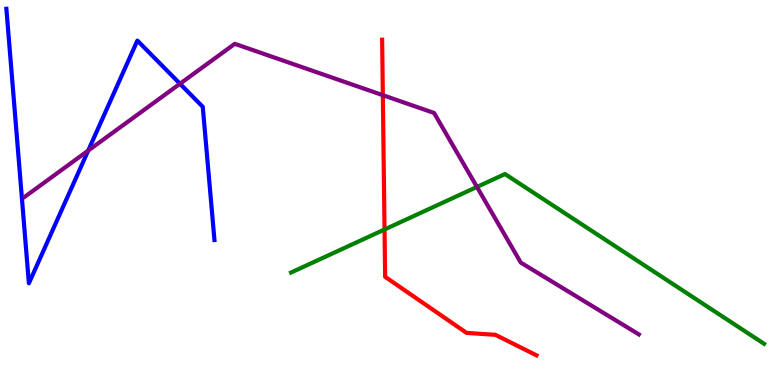[{'lines': ['blue', 'red'], 'intersections': []}, {'lines': ['green', 'red'], 'intersections': [{'x': 4.96, 'y': 4.04}]}, {'lines': ['purple', 'red'], 'intersections': [{'x': 4.94, 'y': 7.53}]}, {'lines': ['blue', 'green'], 'intersections': []}, {'lines': ['blue', 'purple'], 'intersections': [{'x': 1.14, 'y': 6.09}, {'x': 2.32, 'y': 7.82}]}, {'lines': ['green', 'purple'], 'intersections': [{'x': 6.15, 'y': 5.14}]}]